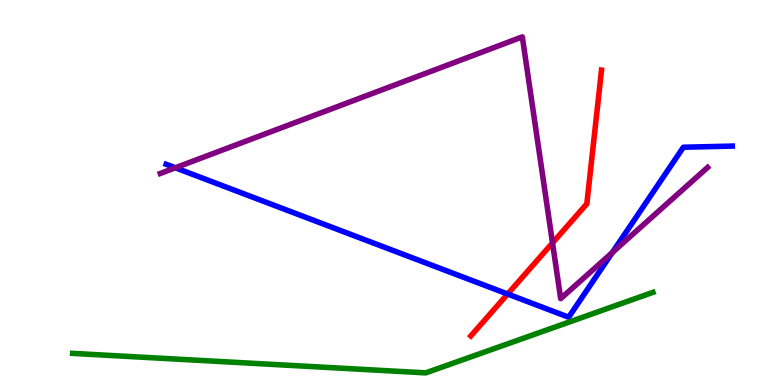[{'lines': ['blue', 'red'], 'intersections': [{'x': 6.55, 'y': 2.36}]}, {'lines': ['green', 'red'], 'intersections': []}, {'lines': ['purple', 'red'], 'intersections': [{'x': 7.13, 'y': 3.69}]}, {'lines': ['blue', 'green'], 'intersections': []}, {'lines': ['blue', 'purple'], 'intersections': [{'x': 2.26, 'y': 5.64}, {'x': 7.9, 'y': 3.44}]}, {'lines': ['green', 'purple'], 'intersections': []}]